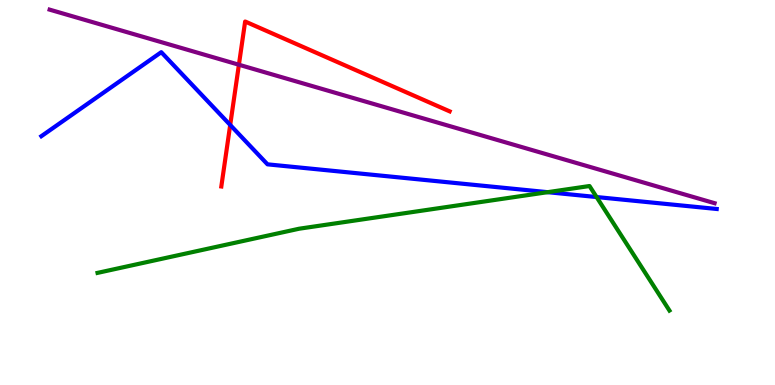[{'lines': ['blue', 'red'], 'intersections': [{'x': 2.97, 'y': 6.75}]}, {'lines': ['green', 'red'], 'intersections': []}, {'lines': ['purple', 'red'], 'intersections': [{'x': 3.08, 'y': 8.32}]}, {'lines': ['blue', 'green'], 'intersections': [{'x': 7.07, 'y': 5.01}, {'x': 7.7, 'y': 4.88}]}, {'lines': ['blue', 'purple'], 'intersections': []}, {'lines': ['green', 'purple'], 'intersections': []}]